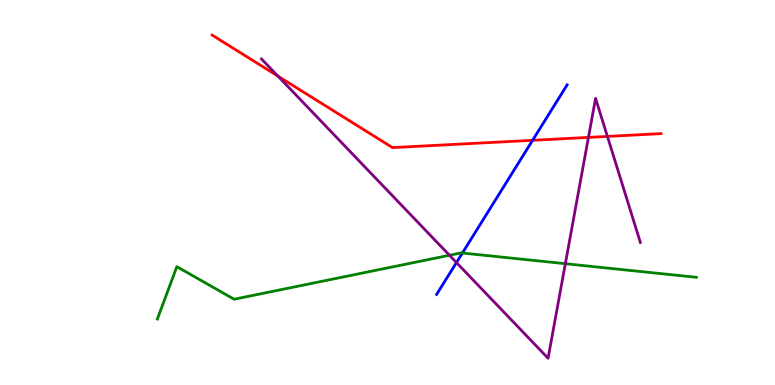[{'lines': ['blue', 'red'], 'intersections': [{'x': 6.87, 'y': 6.36}]}, {'lines': ['green', 'red'], 'intersections': []}, {'lines': ['purple', 'red'], 'intersections': [{'x': 3.59, 'y': 8.02}, {'x': 7.59, 'y': 6.43}, {'x': 7.84, 'y': 6.46}]}, {'lines': ['blue', 'green'], 'intersections': [{'x': 5.97, 'y': 3.43}]}, {'lines': ['blue', 'purple'], 'intersections': [{'x': 5.89, 'y': 3.18}]}, {'lines': ['green', 'purple'], 'intersections': [{'x': 5.8, 'y': 3.37}, {'x': 7.29, 'y': 3.15}]}]